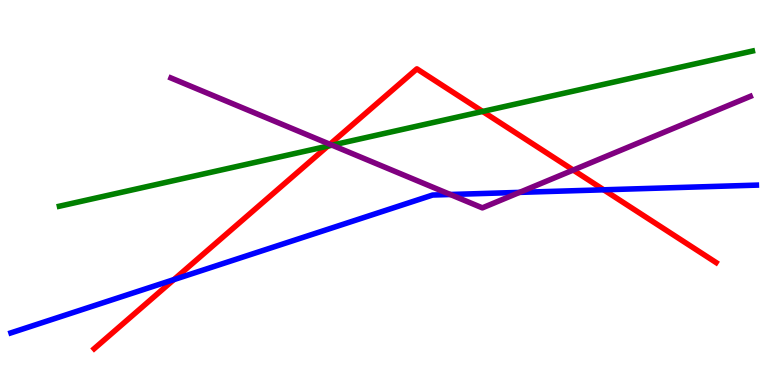[{'lines': ['blue', 'red'], 'intersections': [{'x': 2.24, 'y': 2.74}, {'x': 7.79, 'y': 5.07}]}, {'lines': ['green', 'red'], 'intersections': [{'x': 4.23, 'y': 6.2}, {'x': 6.23, 'y': 7.11}]}, {'lines': ['purple', 'red'], 'intersections': [{'x': 4.26, 'y': 6.25}, {'x': 7.4, 'y': 5.58}]}, {'lines': ['blue', 'green'], 'intersections': []}, {'lines': ['blue', 'purple'], 'intersections': [{'x': 5.81, 'y': 4.95}, {'x': 6.7, 'y': 5.0}]}, {'lines': ['green', 'purple'], 'intersections': [{'x': 4.28, 'y': 6.23}]}]